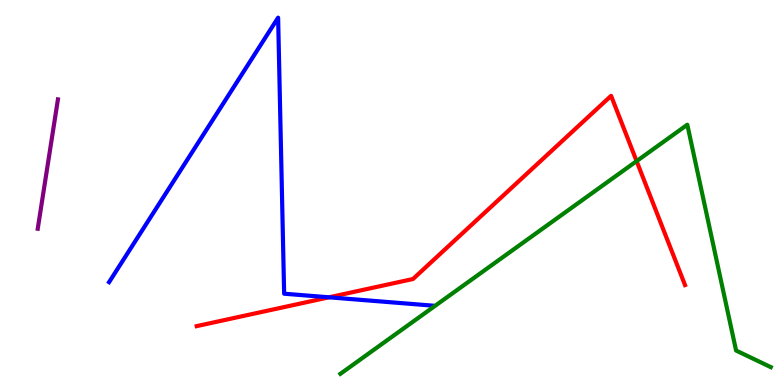[{'lines': ['blue', 'red'], 'intersections': [{'x': 4.24, 'y': 2.28}]}, {'lines': ['green', 'red'], 'intersections': [{'x': 8.21, 'y': 5.81}]}, {'lines': ['purple', 'red'], 'intersections': []}, {'lines': ['blue', 'green'], 'intersections': []}, {'lines': ['blue', 'purple'], 'intersections': []}, {'lines': ['green', 'purple'], 'intersections': []}]